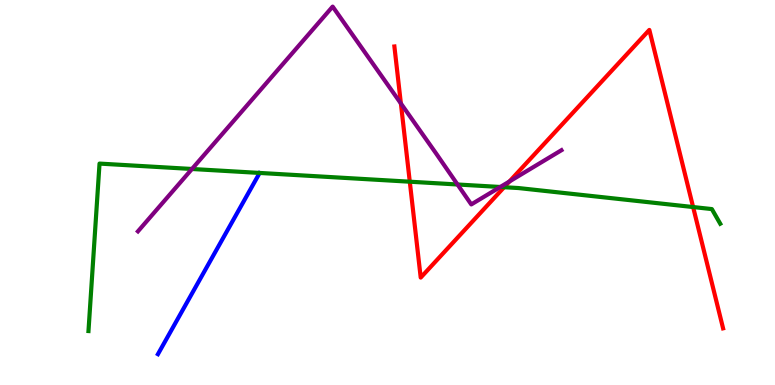[{'lines': ['blue', 'red'], 'intersections': []}, {'lines': ['green', 'red'], 'intersections': [{'x': 5.29, 'y': 5.28}, {'x': 6.51, 'y': 5.14}, {'x': 8.94, 'y': 4.62}]}, {'lines': ['purple', 'red'], 'intersections': [{'x': 5.17, 'y': 7.31}, {'x': 6.57, 'y': 5.29}]}, {'lines': ['blue', 'green'], 'intersections': []}, {'lines': ['blue', 'purple'], 'intersections': []}, {'lines': ['green', 'purple'], 'intersections': [{'x': 2.48, 'y': 5.61}, {'x': 5.9, 'y': 5.21}, {'x': 6.46, 'y': 5.14}]}]